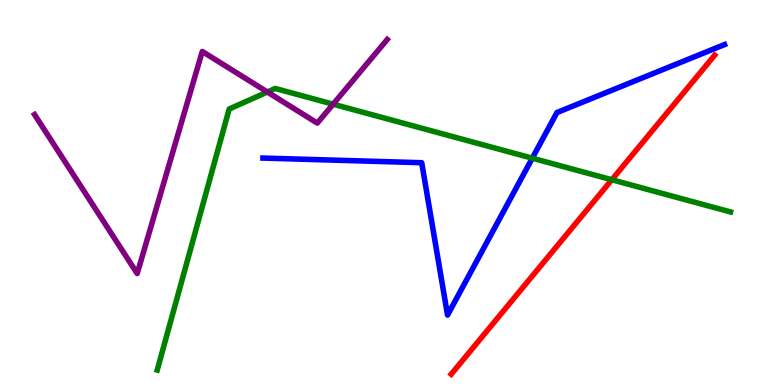[{'lines': ['blue', 'red'], 'intersections': []}, {'lines': ['green', 'red'], 'intersections': [{'x': 7.89, 'y': 5.33}]}, {'lines': ['purple', 'red'], 'intersections': []}, {'lines': ['blue', 'green'], 'intersections': [{'x': 6.87, 'y': 5.89}]}, {'lines': ['blue', 'purple'], 'intersections': []}, {'lines': ['green', 'purple'], 'intersections': [{'x': 3.45, 'y': 7.61}, {'x': 4.3, 'y': 7.29}]}]